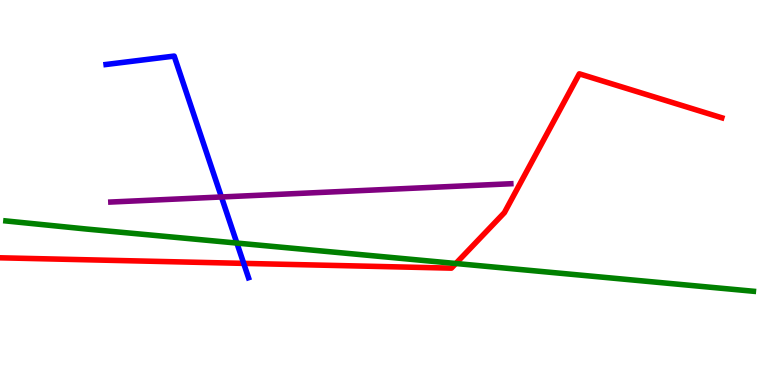[{'lines': ['blue', 'red'], 'intersections': [{'x': 3.14, 'y': 3.16}]}, {'lines': ['green', 'red'], 'intersections': [{'x': 5.88, 'y': 3.16}]}, {'lines': ['purple', 'red'], 'intersections': []}, {'lines': ['blue', 'green'], 'intersections': [{'x': 3.06, 'y': 3.69}]}, {'lines': ['blue', 'purple'], 'intersections': [{'x': 2.86, 'y': 4.88}]}, {'lines': ['green', 'purple'], 'intersections': []}]